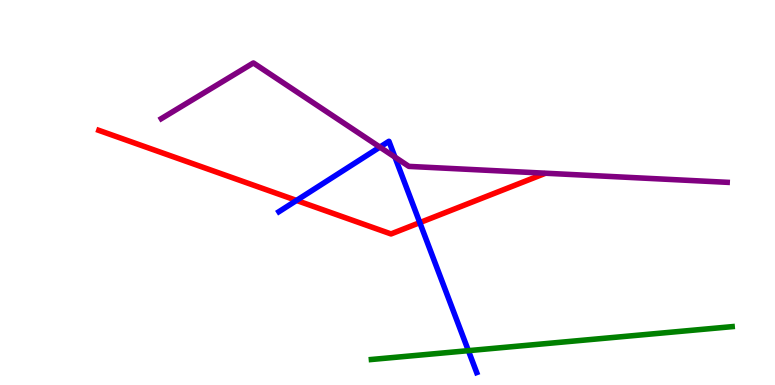[{'lines': ['blue', 'red'], 'intersections': [{'x': 3.83, 'y': 4.79}, {'x': 5.42, 'y': 4.22}]}, {'lines': ['green', 'red'], 'intersections': []}, {'lines': ['purple', 'red'], 'intersections': []}, {'lines': ['blue', 'green'], 'intersections': [{'x': 6.04, 'y': 0.892}]}, {'lines': ['blue', 'purple'], 'intersections': [{'x': 4.9, 'y': 6.18}, {'x': 5.1, 'y': 5.92}]}, {'lines': ['green', 'purple'], 'intersections': []}]